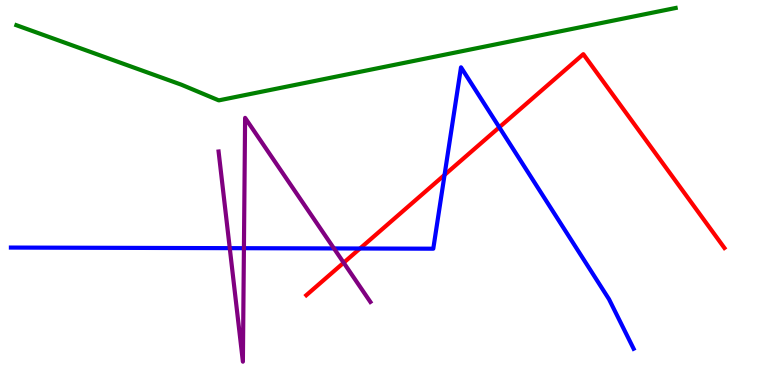[{'lines': ['blue', 'red'], 'intersections': [{'x': 4.65, 'y': 3.55}, {'x': 5.74, 'y': 5.46}, {'x': 6.44, 'y': 6.69}]}, {'lines': ['green', 'red'], 'intersections': []}, {'lines': ['purple', 'red'], 'intersections': [{'x': 4.43, 'y': 3.18}]}, {'lines': ['blue', 'green'], 'intersections': []}, {'lines': ['blue', 'purple'], 'intersections': [{'x': 2.96, 'y': 3.55}, {'x': 3.15, 'y': 3.55}, {'x': 4.31, 'y': 3.55}]}, {'lines': ['green', 'purple'], 'intersections': []}]